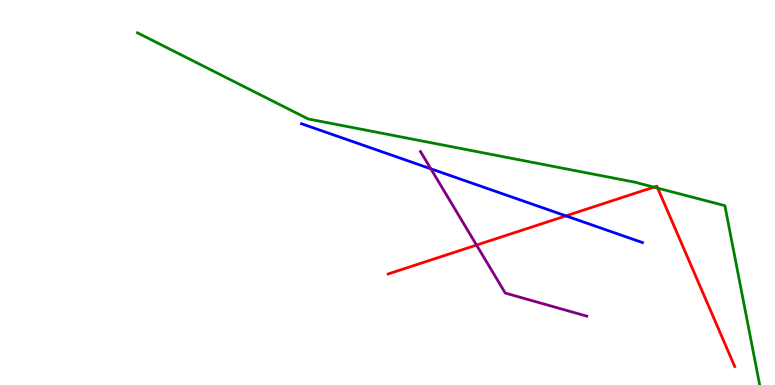[{'lines': ['blue', 'red'], 'intersections': [{'x': 7.3, 'y': 4.39}]}, {'lines': ['green', 'red'], 'intersections': [{'x': 8.44, 'y': 5.14}, {'x': 8.49, 'y': 5.11}]}, {'lines': ['purple', 'red'], 'intersections': [{'x': 6.15, 'y': 3.63}]}, {'lines': ['blue', 'green'], 'intersections': []}, {'lines': ['blue', 'purple'], 'intersections': [{'x': 5.56, 'y': 5.62}]}, {'lines': ['green', 'purple'], 'intersections': []}]